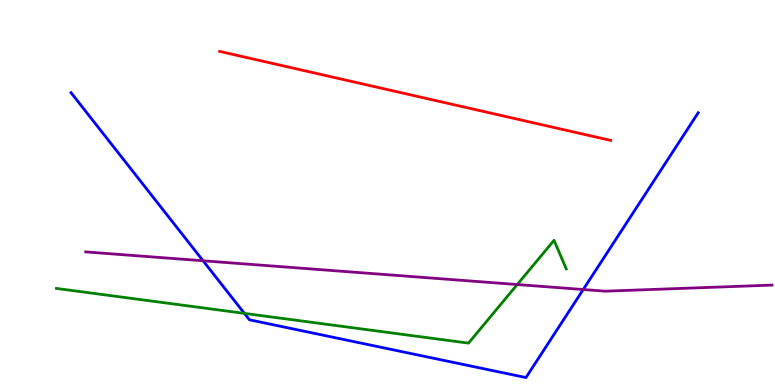[{'lines': ['blue', 'red'], 'intersections': []}, {'lines': ['green', 'red'], 'intersections': []}, {'lines': ['purple', 'red'], 'intersections': []}, {'lines': ['blue', 'green'], 'intersections': [{'x': 3.15, 'y': 1.86}]}, {'lines': ['blue', 'purple'], 'intersections': [{'x': 2.62, 'y': 3.23}, {'x': 7.53, 'y': 2.48}]}, {'lines': ['green', 'purple'], 'intersections': [{'x': 6.67, 'y': 2.61}]}]